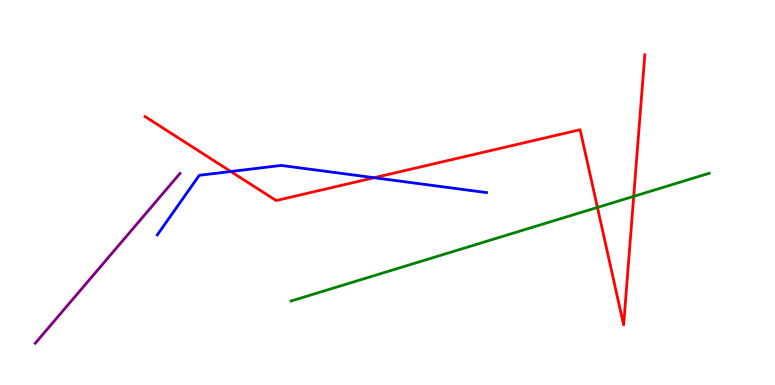[{'lines': ['blue', 'red'], 'intersections': [{'x': 2.98, 'y': 5.55}, {'x': 4.83, 'y': 5.38}]}, {'lines': ['green', 'red'], 'intersections': [{'x': 7.71, 'y': 4.61}, {'x': 8.18, 'y': 4.9}]}, {'lines': ['purple', 'red'], 'intersections': []}, {'lines': ['blue', 'green'], 'intersections': []}, {'lines': ['blue', 'purple'], 'intersections': []}, {'lines': ['green', 'purple'], 'intersections': []}]